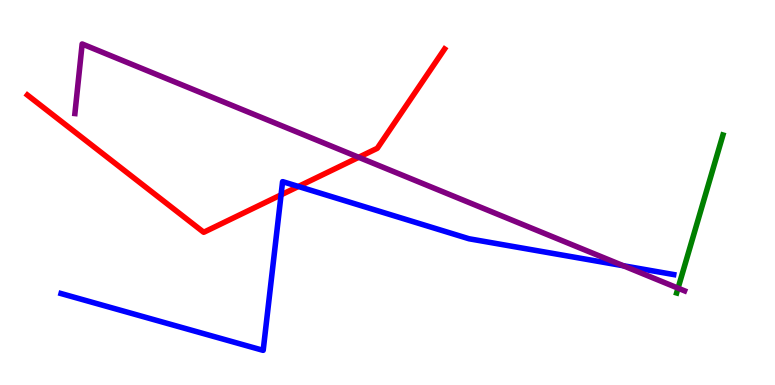[{'lines': ['blue', 'red'], 'intersections': [{'x': 3.63, 'y': 4.94}, {'x': 3.85, 'y': 5.16}]}, {'lines': ['green', 'red'], 'intersections': []}, {'lines': ['purple', 'red'], 'intersections': [{'x': 4.63, 'y': 5.91}]}, {'lines': ['blue', 'green'], 'intersections': []}, {'lines': ['blue', 'purple'], 'intersections': [{'x': 8.04, 'y': 3.1}]}, {'lines': ['green', 'purple'], 'intersections': [{'x': 8.75, 'y': 2.52}]}]